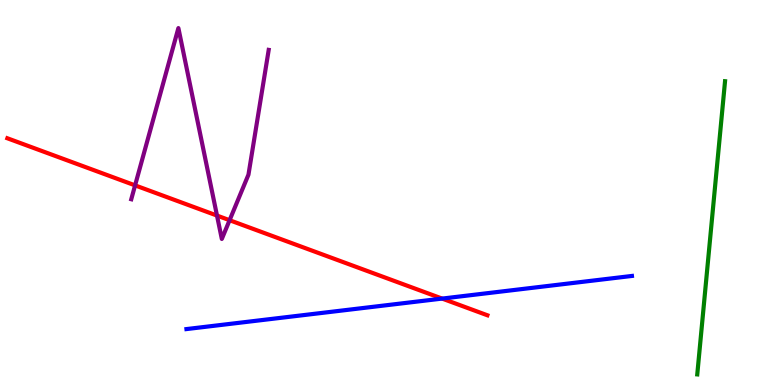[{'lines': ['blue', 'red'], 'intersections': [{'x': 5.7, 'y': 2.24}]}, {'lines': ['green', 'red'], 'intersections': []}, {'lines': ['purple', 'red'], 'intersections': [{'x': 1.74, 'y': 5.19}, {'x': 2.8, 'y': 4.4}, {'x': 2.96, 'y': 4.28}]}, {'lines': ['blue', 'green'], 'intersections': []}, {'lines': ['blue', 'purple'], 'intersections': []}, {'lines': ['green', 'purple'], 'intersections': []}]